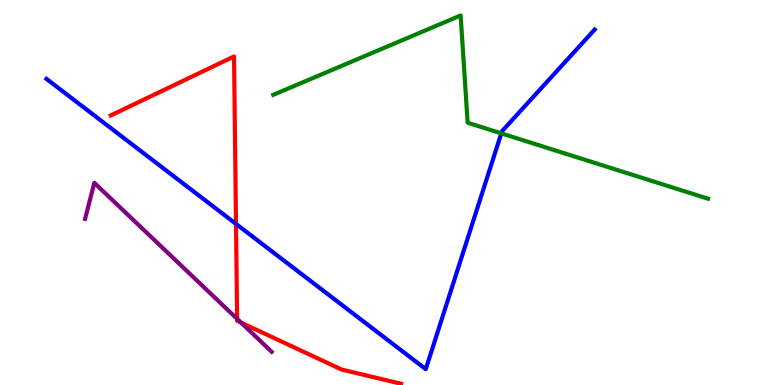[{'lines': ['blue', 'red'], 'intersections': [{'x': 3.05, 'y': 4.18}]}, {'lines': ['green', 'red'], 'intersections': []}, {'lines': ['purple', 'red'], 'intersections': [{'x': 3.06, 'y': 1.72}, {'x': 3.11, 'y': 1.62}]}, {'lines': ['blue', 'green'], 'intersections': [{'x': 6.47, 'y': 6.54}]}, {'lines': ['blue', 'purple'], 'intersections': []}, {'lines': ['green', 'purple'], 'intersections': []}]